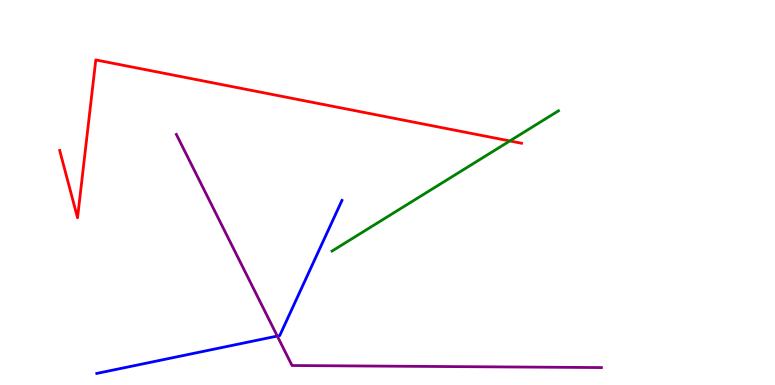[{'lines': ['blue', 'red'], 'intersections': []}, {'lines': ['green', 'red'], 'intersections': [{'x': 6.58, 'y': 6.34}]}, {'lines': ['purple', 'red'], 'intersections': []}, {'lines': ['blue', 'green'], 'intersections': []}, {'lines': ['blue', 'purple'], 'intersections': [{'x': 3.58, 'y': 1.27}]}, {'lines': ['green', 'purple'], 'intersections': []}]